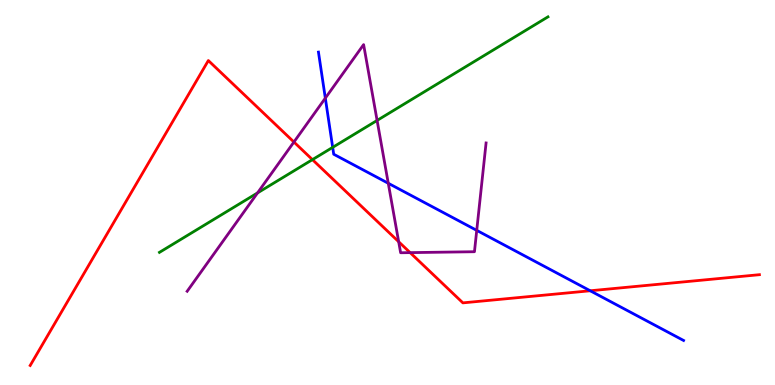[{'lines': ['blue', 'red'], 'intersections': [{'x': 7.62, 'y': 2.45}]}, {'lines': ['green', 'red'], 'intersections': [{'x': 4.03, 'y': 5.85}]}, {'lines': ['purple', 'red'], 'intersections': [{'x': 3.79, 'y': 6.31}, {'x': 5.14, 'y': 3.72}, {'x': 5.29, 'y': 3.44}]}, {'lines': ['blue', 'green'], 'intersections': [{'x': 4.29, 'y': 6.17}]}, {'lines': ['blue', 'purple'], 'intersections': [{'x': 4.2, 'y': 7.45}, {'x': 5.01, 'y': 5.24}, {'x': 6.15, 'y': 4.02}]}, {'lines': ['green', 'purple'], 'intersections': [{'x': 3.32, 'y': 4.99}, {'x': 4.87, 'y': 6.87}]}]